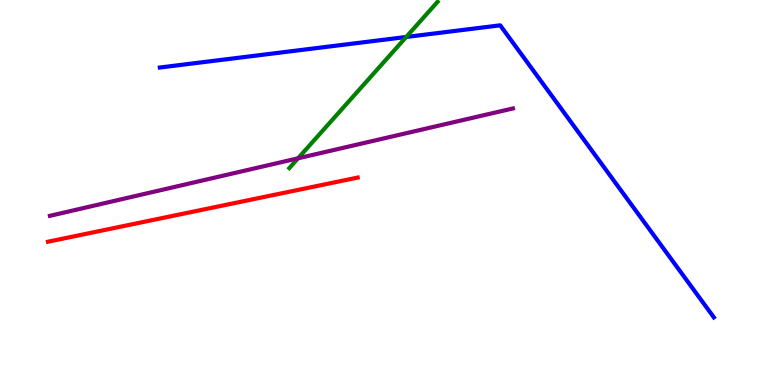[{'lines': ['blue', 'red'], 'intersections': []}, {'lines': ['green', 'red'], 'intersections': []}, {'lines': ['purple', 'red'], 'intersections': []}, {'lines': ['blue', 'green'], 'intersections': [{'x': 5.24, 'y': 9.04}]}, {'lines': ['blue', 'purple'], 'intersections': []}, {'lines': ['green', 'purple'], 'intersections': [{'x': 3.85, 'y': 5.89}]}]